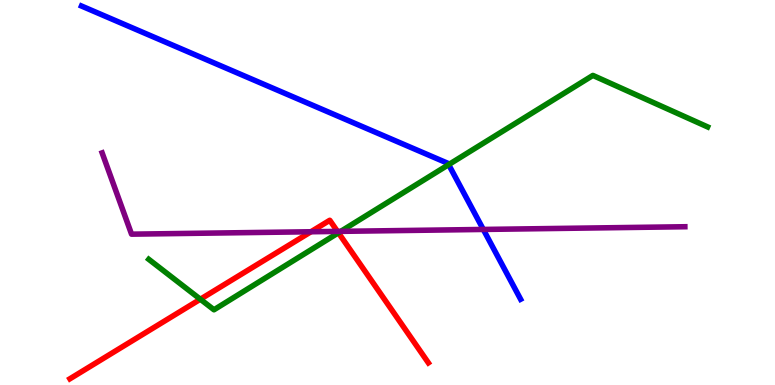[{'lines': ['blue', 'red'], 'intersections': []}, {'lines': ['green', 'red'], 'intersections': [{'x': 2.59, 'y': 2.23}, {'x': 4.37, 'y': 3.95}]}, {'lines': ['purple', 'red'], 'intersections': [{'x': 4.01, 'y': 3.98}, {'x': 4.35, 'y': 3.99}]}, {'lines': ['blue', 'green'], 'intersections': [{'x': 5.79, 'y': 5.72}]}, {'lines': ['blue', 'purple'], 'intersections': [{'x': 6.24, 'y': 4.04}]}, {'lines': ['green', 'purple'], 'intersections': [{'x': 4.4, 'y': 3.99}]}]